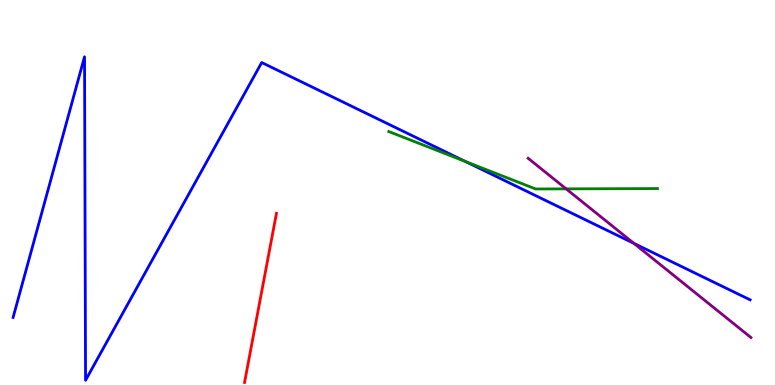[{'lines': ['blue', 'red'], 'intersections': []}, {'lines': ['green', 'red'], 'intersections': []}, {'lines': ['purple', 'red'], 'intersections': []}, {'lines': ['blue', 'green'], 'intersections': [{'x': 6.01, 'y': 5.8}]}, {'lines': ['blue', 'purple'], 'intersections': [{'x': 8.18, 'y': 3.68}]}, {'lines': ['green', 'purple'], 'intersections': [{'x': 7.31, 'y': 5.09}]}]